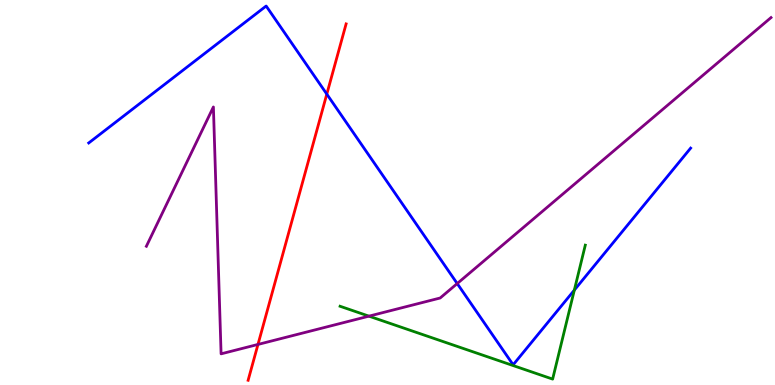[{'lines': ['blue', 'red'], 'intersections': [{'x': 4.22, 'y': 7.56}]}, {'lines': ['green', 'red'], 'intersections': []}, {'lines': ['purple', 'red'], 'intersections': [{'x': 3.33, 'y': 1.05}]}, {'lines': ['blue', 'green'], 'intersections': [{'x': 7.41, 'y': 2.46}]}, {'lines': ['blue', 'purple'], 'intersections': [{'x': 5.9, 'y': 2.63}]}, {'lines': ['green', 'purple'], 'intersections': [{'x': 4.76, 'y': 1.79}]}]